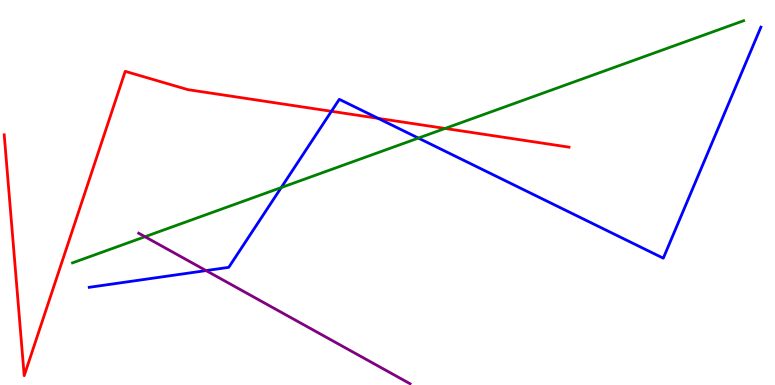[{'lines': ['blue', 'red'], 'intersections': [{'x': 4.28, 'y': 7.11}, {'x': 4.88, 'y': 6.93}]}, {'lines': ['green', 'red'], 'intersections': [{'x': 5.74, 'y': 6.66}]}, {'lines': ['purple', 'red'], 'intersections': []}, {'lines': ['blue', 'green'], 'intersections': [{'x': 3.63, 'y': 5.13}, {'x': 5.4, 'y': 6.41}]}, {'lines': ['blue', 'purple'], 'intersections': [{'x': 2.66, 'y': 2.97}]}, {'lines': ['green', 'purple'], 'intersections': [{'x': 1.87, 'y': 3.85}]}]